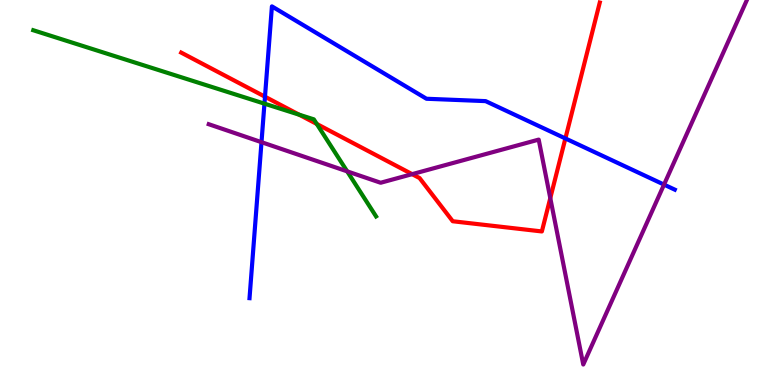[{'lines': ['blue', 'red'], 'intersections': [{'x': 3.42, 'y': 7.49}, {'x': 7.3, 'y': 6.4}]}, {'lines': ['green', 'red'], 'intersections': [{'x': 3.86, 'y': 7.02}, {'x': 4.09, 'y': 6.78}]}, {'lines': ['purple', 'red'], 'intersections': [{'x': 5.32, 'y': 5.48}, {'x': 7.1, 'y': 4.85}]}, {'lines': ['blue', 'green'], 'intersections': [{'x': 3.41, 'y': 7.31}]}, {'lines': ['blue', 'purple'], 'intersections': [{'x': 3.37, 'y': 6.31}, {'x': 8.57, 'y': 5.21}]}, {'lines': ['green', 'purple'], 'intersections': [{'x': 4.48, 'y': 5.55}]}]